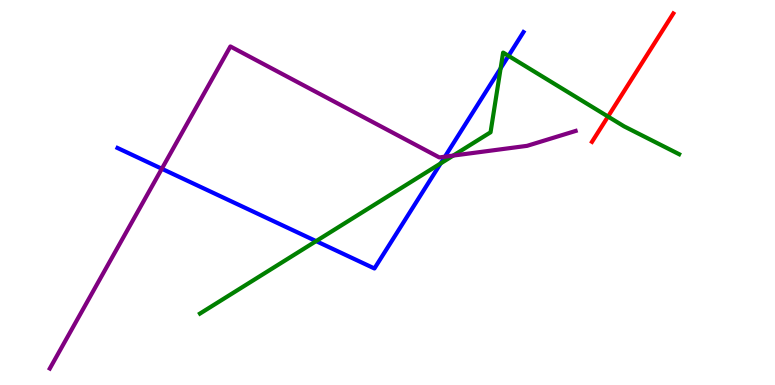[{'lines': ['blue', 'red'], 'intersections': []}, {'lines': ['green', 'red'], 'intersections': [{'x': 7.85, 'y': 6.97}]}, {'lines': ['purple', 'red'], 'intersections': []}, {'lines': ['blue', 'green'], 'intersections': [{'x': 4.08, 'y': 3.74}, {'x': 5.69, 'y': 5.76}, {'x': 6.46, 'y': 8.23}, {'x': 6.56, 'y': 8.55}]}, {'lines': ['blue', 'purple'], 'intersections': [{'x': 2.09, 'y': 5.62}, {'x': 5.74, 'y': 5.93}]}, {'lines': ['green', 'purple'], 'intersections': [{'x': 5.85, 'y': 5.96}]}]